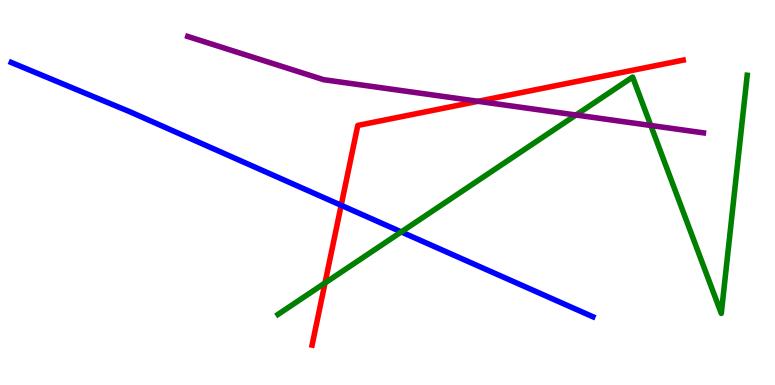[{'lines': ['blue', 'red'], 'intersections': [{'x': 4.4, 'y': 4.67}]}, {'lines': ['green', 'red'], 'intersections': [{'x': 4.19, 'y': 2.65}]}, {'lines': ['purple', 'red'], 'intersections': [{'x': 6.17, 'y': 7.37}]}, {'lines': ['blue', 'green'], 'intersections': [{'x': 5.18, 'y': 3.98}]}, {'lines': ['blue', 'purple'], 'intersections': []}, {'lines': ['green', 'purple'], 'intersections': [{'x': 7.43, 'y': 7.01}, {'x': 8.4, 'y': 6.74}]}]